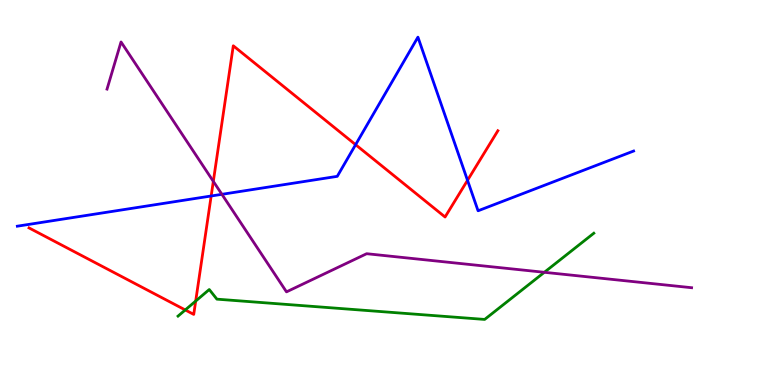[{'lines': ['blue', 'red'], 'intersections': [{'x': 2.72, 'y': 4.91}, {'x': 4.59, 'y': 6.24}, {'x': 6.03, 'y': 5.32}]}, {'lines': ['green', 'red'], 'intersections': [{'x': 2.39, 'y': 1.95}, {'x': 2.53, 'y': 2.18}]}, {'lines': ['purple', 'red'], 'intersections': [{'x': 2.75, 'y': 5.29}]}, {'lines': ['blue', 'green'], 'intersections': []}, {'lines': ['blue', 'purple'], 'intersections': [{'x': 2.86, 'y': 4.95}]}, {'lines': ['green', 'purple'], 'intersections': [{'x': 7.02, 'y': 2.93}]}]